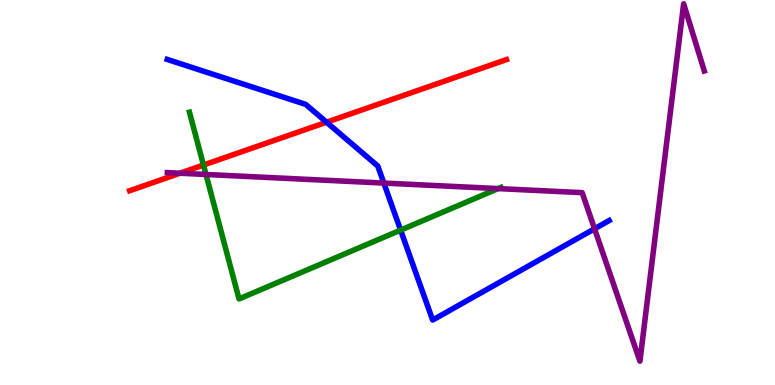[{'lines': ['blue', 'red'], 'intersections': [{'x': 4.21, 'y': 6.83}]}, {'lines': ['green', 'red'], 'intersections': [{'x': 2.63, 'y': 5.71}]}, {'lines': ['purple', 'red'], 'intersections': [{'x': 2.32, 'y': 5.5}]}, {'lines': ['blue', 'green'], 'intersections': [{'x': 5.17, 'y': 4.02}]}, {'lines': ['blue', 'purple'], 'intersections': [{'x': 4.95, 'y': 5.24}, {'x': 7.67, 'y': 4.06}]}, {'lines': ['green', 'purple'], 'intersections': [{'x': 2.66, 'y': 5.47}, {'x': 6.43, 'y': 5.1}]}]